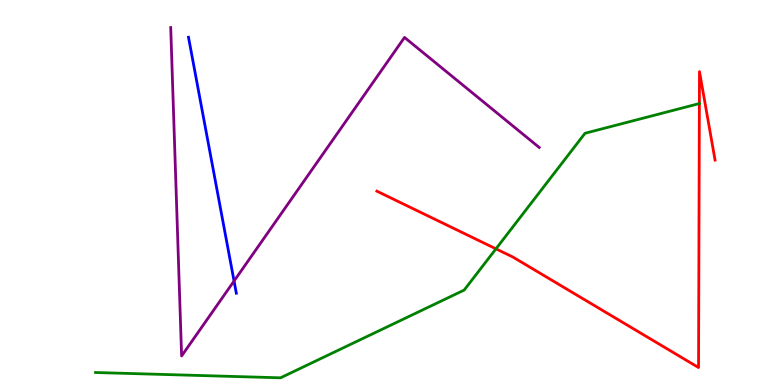[{'lines': ['blue', 'red'], 'intersections': []}, {'lines': ['green', 'red'], 'intersections': [{'x': 6.4, 'y': 3.54}, {'x': 9.02, 'y': 7.31}]}, {'lines': ['purple', 'red'], 'intersections': []}, {'lines': ['blue', 'green'], 'intersections': []}, {'lines': ['blue', 'purple'], 'intersections': [{'x': 3.02, 'y': 2.7}]}, {'lines': ['green', 'purple'], 'intersections': []}]